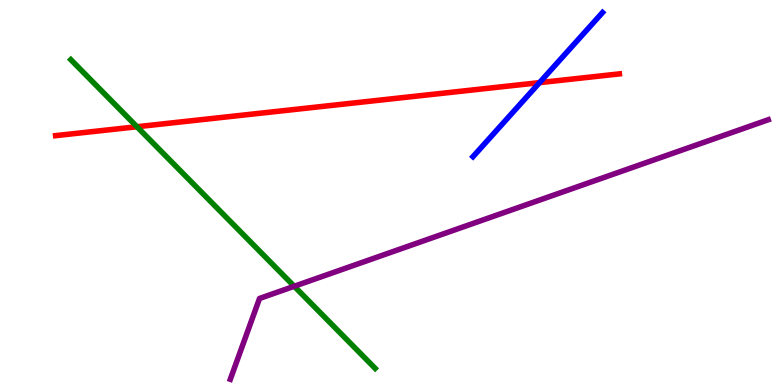[{'lines': ['blue', 'red'], 'intersections': [{'x': 6.96, 'y': 7.85}]}, {'lines': ['green', 'red'], 'intersections': [{'x': 1.77, 'y': 6.71}]}, {'lines': ['purple', 'red'], 'intersections': []}, {'lines': ['blue', 'green'], 'intersections': []}, {'lines': ['blue', 'purple'], 'intersections': []}, {'lines': ['green', 'purple'], 'intersections': [{'x': 3.8, 'y': 2.56}]}]